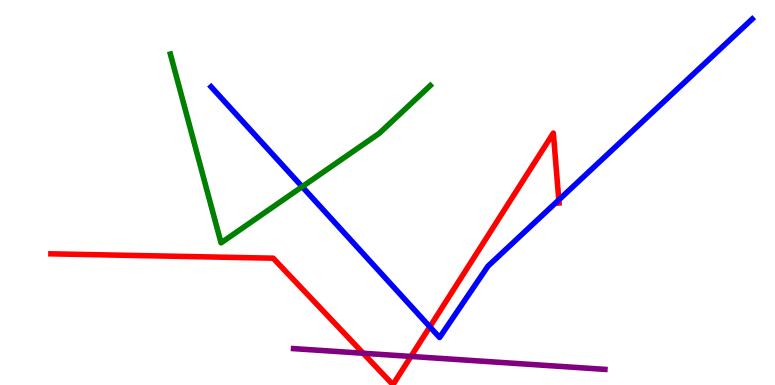[{'lines': ['blue', 'red'], 'intersections': [{'x': 5.55, 'y': 1.51}, {'x': 7.21, 'y': 4.81}]}, {'lines': ['green', 'red'], 'intersections': []}, {'lines': ['purple', 'red'], 'intersections': [{'x': 4.69, 'y': 0.825}, {'x': 5.3, 'y': 0.742}]}, {'lines': ['blue', 'green'], 'intersections': [{'x': 3.9, 'y': 5.15}]}, {'lines': ['blue', 'purple'], 'intersections': []}, {'lines': ['green', 'purple'], 'intersections': []}]